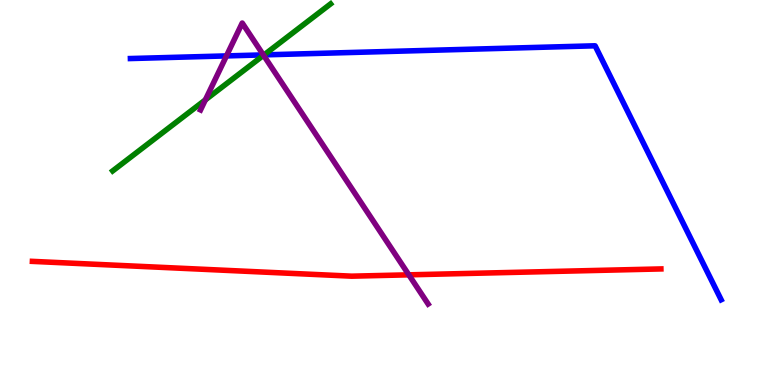[{'lines': ['blue', 'red'], 'intersections': []}, {'lines': ['green', 'red'], 'intersections': []}, {'lines': ['purple', 'red'], 'intersections': [{'x': 5.28, 'y': 2.86}]}, {'lines': ['blue', 'green'], 'intersections': [{'x': 3.41, 'y': 8.57}]}, {'lines': ['blue', 'purple'], 'intersections': [{'x': 2.92, 'y': 8.55}, {'x': 3.4, 'y': 8.57}]}, {'lines': ['green', 'purple'], 'intersections': [{'x': 2.65, 'y': 7.41}, {'x': 3.4, 'y': 8.56}]}]